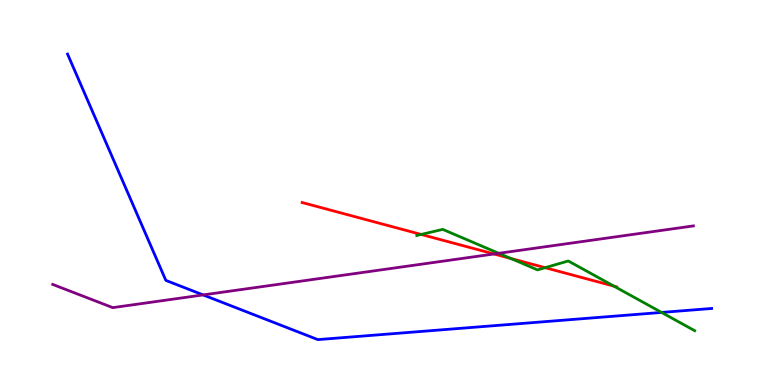[{'lines': ['blue', 'red'], 'intersections': []}, {'lines': ['green', 'red'], 'intersections': [{'x': 5.43, 'y': 3.91}, {'x': 6.59, 'y': 3.29}, {'x': 7.03, 'y': 3.05}, {'x': 7.92, 'y': 2.57}]}, {'lines': ['purple', 'red'], 'intersections': [{'x': 6.37, 'y': 3.4}]}, {'lines': ['blue', 'green'], 'intersections': [{'x': 8.54, 'y': 1.88}]}, {'lines': ['blue', 'purple'], 'intersections': [{'x': 2.62, 'y': 2.34}]}, {'lines': ['green', 'purple'], 'intersections': [{'x': 6.44, 'y': 3.42}]}]